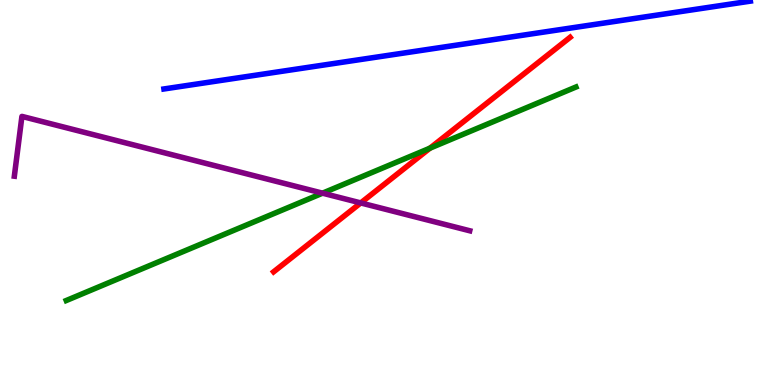[{'lines': ['blue', 'red'], 'intersections': []}, {'lines': ['green', 'red'], 'intersections': [{'x': 5.55, 'y': 6.15}]}, {'lines': ['purple', 'red'], 'intersections': [{'x': 4.65, 'y': 4.73}]}, {'lines': ['blue', 'green'], 'intersections': []}, {'lines': ['blue', 'purple'], 'intersections': []}, {'lines': ['green', 'purple'], 'intersections': [{'x': 4.16, 'y': 4.98}]}]